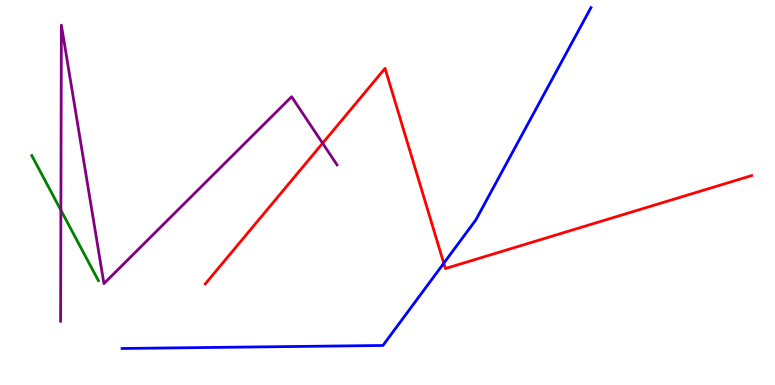[{'lines': ['blue', 'red'], 'intersections': [{'x': 5.73, 'y': 3.16}]}, {'lines': ['green', 'red'], 'intersections': []}, {'lines': ['purple', 'red'], 'intersections': [{'x': 4.16, 'y': 6.28}]}, {'lines': ['blue', 'green'], 'intersections': []}, {'lines': ['blue', 'purple'], 'intersections': []}, {'lines': ['green', 'purple'], 'intersections': [{'x': 0.786, 'y': 4.54}]}]